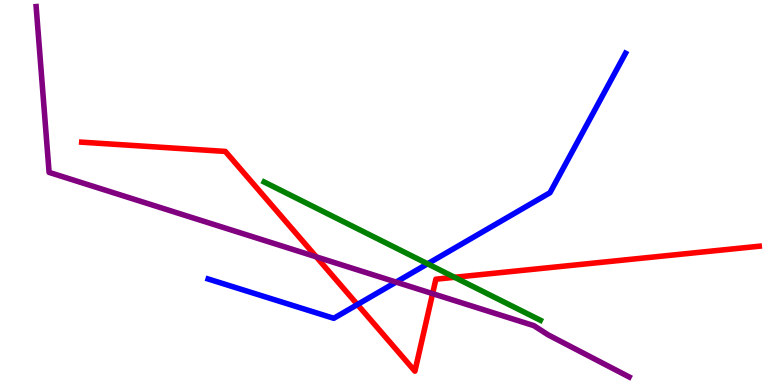[{'lines': ['blue', 'red'], 'intersections': [{'x': 4.61, 'y': 2.09}]}, {'lines': ['green', 'red'], 'intersections': [{'x': 5.87, 'y': 2.8}]}, {'lines': ['purple', 'red'], 'intersections': [{'x': 4.08, 'y': 3.33}, {'x': 5.58, 'y': 2.37}]}, {'lines': ['blue', 'green'], 'intersections': [{'x': 5.52, 'y': 3.15}]}, {'lines': ['blue', 'purple'], 'intersections': [{'x': 5.11, 'y': 2.67}]}, {'lines': ['green', 'purple'], 'intersections': []}]